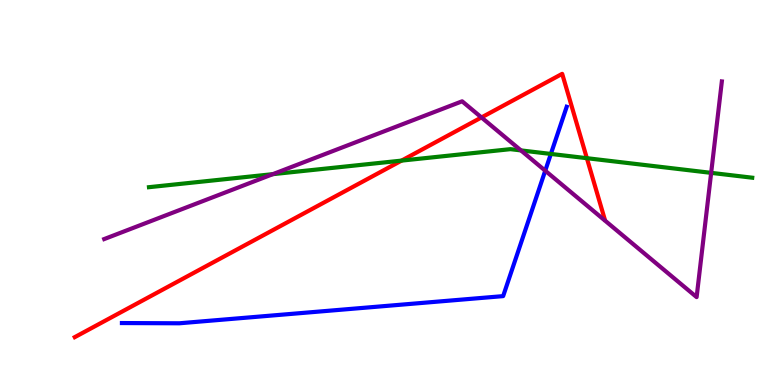[{'lines': ['blue', 'red'], 'intersections': []}, {'lines': ['green', 'red'], 'intersections': [{'x': 5.18, 'y': 5.83}, {'x': 7.57, 'y': 5.89}]}, {'lines': ['purple', 'red'], 'intersections': [{'x': 6.21, 'y': 6.95}]}, {'lines': ['blue', 'green'], 'intersections': [{'x': 7.11, 'y': 6.0}]}, {'lines': ['blue', 'purple'], 'intersections': [{'x': 7.04, 'y': 5.57}]}, {'lines': ['green', 'purple'], 'intersections': [{'x': 3.52, 'y': 5.48}, {'x': 6.72, 'y': 6.09}, {'x': 9.18, 'y': 5.51}]}]